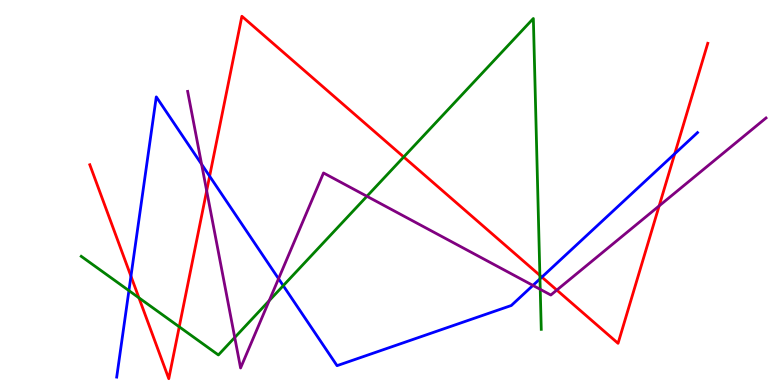[{'lines': ['blue', 'red'], 'intersections': [{'x': 1.69, 'y': 2.83}, {'x': 2.7, 'y': 5.42}, {'x': 6.99, 'y': 2.8}, {'x': 8.71, 'y': 6.01}]}, {'lines': ['green', 'red'], 'intersections': [{'x': 1.79, 'y': 2.26}, {'x': 2.31, 'y': 1.51}, {'x': 5.21, 'y': 5.92}, {'x': 6.97, 'y': 2.85}]}, {'lines': ['purple', 'red'], 'intersections': [{'x': 2.67, 'y': 5.04}, {'x': 7.18, 'y': 2.47}, {'x': 8.51, 'y': 4.65}]}, {'lines': ['blue', 'green'], 'intersections': [{'x': 1.66, 'y': 2.45}, {'x': 3.65, 'y': 2.58}, {'x': 6.97, 'y': 2.76}]}, {'lines': ['blue', 'purple'], 'intersections': [{'x': 2.6, 'y': 5.73}, {'x': 3.59, 'y': 2.76}, {'x': 6.88, 'y': 2.59}]}, {'lines': ['green', 'purple'], 'intersections': [{'x': 3.03, 'y': 1.23}, {'x': 3.47, 'y': 2.19}, {'x': 4.73, 'y': 4.9}, {'x': 6.97, 'y': 2.48}]}]